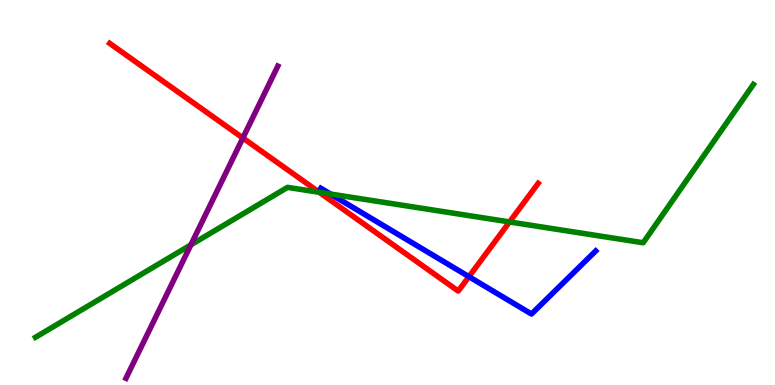[{'lines': ['blue', 'red'], 'intersections': [{'x': 6.05, 'y': 2.81}]}, {'lines': ['green', 'red'], 'intersections': [{'x': 4.12, 'y': 5.01}, {'x': 6.57, 'y': 4.24}]}, {'lines': ['purple', 'red'], 'intersections': [{'x': 3.13, 'y': 6.42}]}, {'lines': ['blue', 'green'], 'intersections': [{'x': 4.27, 'y': 4.96}]}, {'lines': ['blue', 'purple'], 'intersections': []}, {'lines': ['green', 'purple'], 'intersections': [{'x': 2.46, 'y': 3.64}]}]